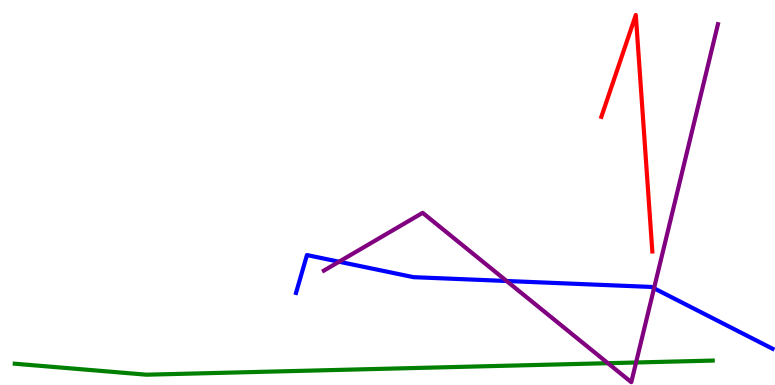[{'lines': ['blue', 'red'], 'intersections': []}, {'lines': ['green', 'red'], 'intersections': []}, {'lines': ['purple', 'red'], 'intersections': []}, {'lines': ['blue', 'green'], 'intersections': []}, {'lines': ['blue', 'purple'], 'intersections': [{'x': 4.38, 'y': 3.2}, {'x': 6.54, 'y': 2.7}, {'x': 8.44, 'y': 2.51}]}, {'lines': ['green', 'purple'], 'intersections': [{'x': 7.84, 'y': 0.566}, {'x': 8.21, 'y': 0.585}]}]